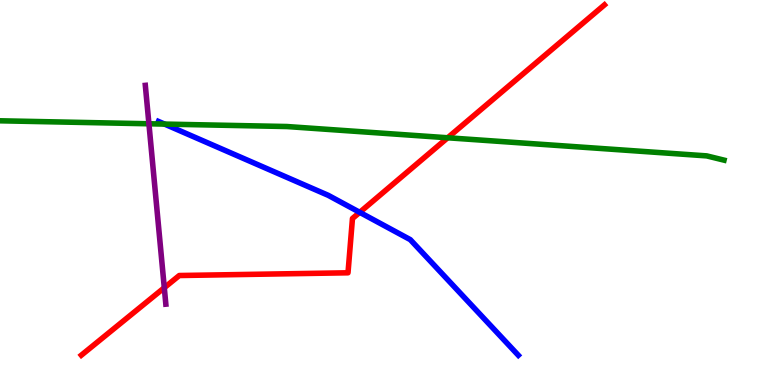[{'lines': ['blue', 'red'], 'intersections': [{'x': 4.64, 'y': 4.48}]}, {'lines': ['green', 'red'], 'intersections': [{'x': 5.78, 'y': 6.42}]}, {'lines': ['purple', 'red'], 'intersections': [{'x': 2.12, 'y': 2.53}]}, {'lines': ['blue', 'green'], 'intersections': [{'x': 2.12, 'y': 6.78}]}, {'lines': ['blue', 'purple'], 'intersections': []}, {'lines': ['green', 'purple'], 'intersections': [{'x': 1.92, 'y': 6.79}]}]